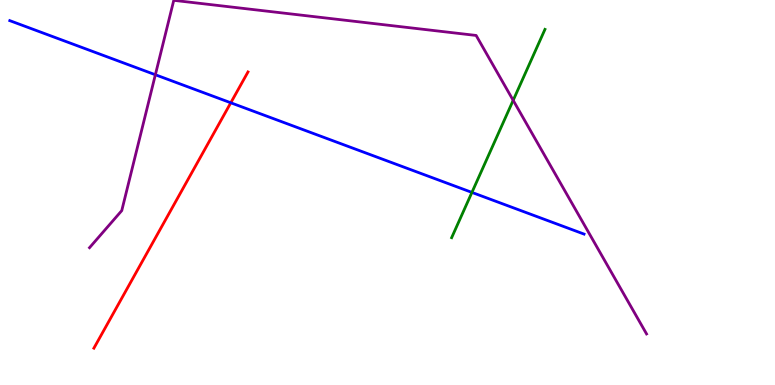[{'lines': ['blue', 'red'], 'intersections': [{'x': 2.98, 'y': 7.33}]}, {'lines': ['green', 'red'], 'intersections': []}, {'lines': ['purple', 'red'], 'intersections': []}, {'lines': ['blue', 'green'], 'intersections': [{'x': 6.09, 'y': 5.0}]}, {'lines': ['blue', 'purple'], 'intersections': [{'x': 2.0, 'y': 8.06}]}, {'lines': ['green', 'purple'], 'intersections': [{'x': 6.62, 'y': 7.39}]}]